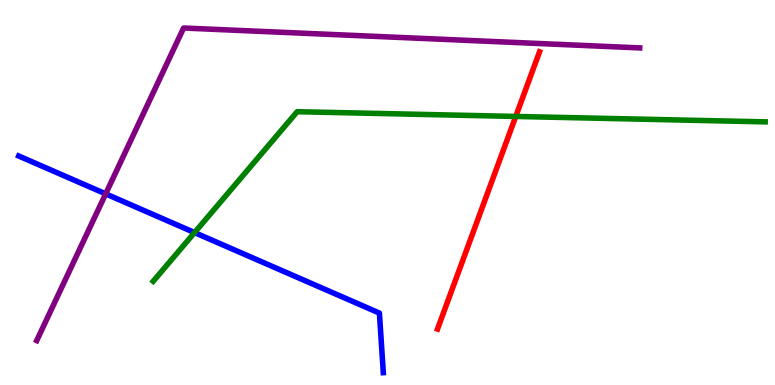[{'lines': ['blue', 'red'], 'intersections': []}, {'lines': ['green', 'red'], 'intersections': [{'x': 6.65, 'y': 6.98}]}, {'lines': ['purple', 'red'], 'intersections': []}, {'lines': ['blue', 'green'], 'intersections': [{'x': 2.51, 'y': 3.96}]}, {'lines': ['blue', 'purple'], 'intersections': [{'x': 1.36, 'y': 4.96}]}, {'lines': ['green', 'purple'], 'intersections': []}]